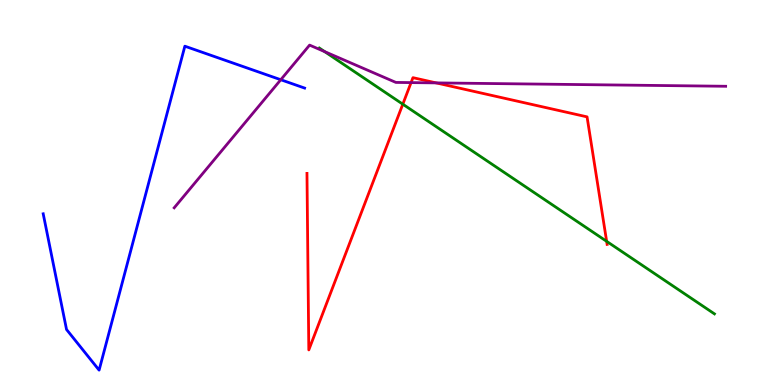[{'lines': ['blue', 'red'], 'intersections': []}, {'lines': ['green', 'red'], 'intersections': [{'x': 5.2, 'y': 7.29}, {'x': 7.83, 'y': 3.73}]}, {'lines': ['purple', 'red'], 'intersections': [{'x': 5.3, 'y': 7.85}, {'x': 5.63, 'y': 7.85}]}, {'lines': ['blue', 'green'], 'intersections': []}, {'lines': ['blue', 'purple'], 'intersections': [{'x': 3.62, 'y': 7.93}]}, {'lines': ['green', 'purple'], 'intersections': [{'x': 4.19, 'y': 8.66}]}]